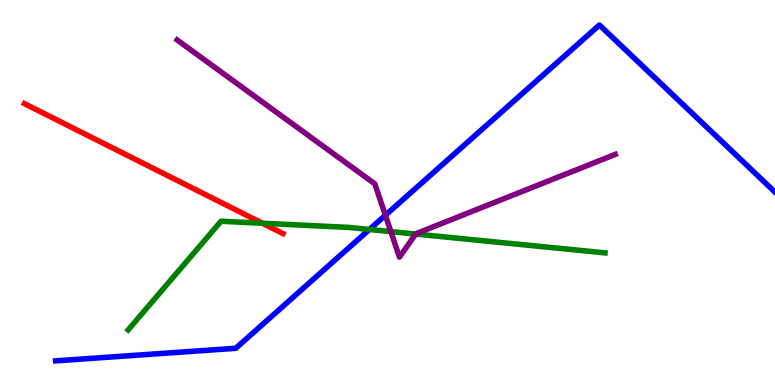[{'lines': ['blue', 'red'], 'intersections': []}, {'lines': ['green', 'red'], 'intersections': [{'x': 3.39, 'y': 4.2}]}, {'lines': ['purple', 'red'], 'intersections': []}, {'lines': ['blue', 'green'], 'intersections': [{'x': 4.77, 'y': 4.04}]}, {'lines': ['blue', 'purple'], 'intersections': [{'x': 4.97, 'y': 4.41}]}, {'lines': ['green', 'purple'], 'intersections': [{'x': 5.04, 'y': 3.98}, {'x': 5.36, 'y': 3.92}]}]